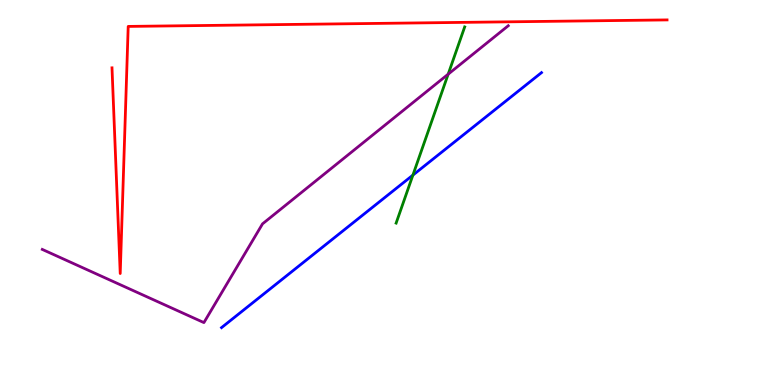[{'lines': ['blue', 'red'], 'intersections': []}, {'lines': ['green', 'red'], 'intersections': []}, {'lines': ['purple', 'red'], 'intersections': []}, {'lines': ['blue', 'green'], 'intersections': [{'x': 5.33, 'y': 5.45}]}, {'lines': ['blue', 'purple'], 'intersections': []}, {'lines': ['green', 'purple'], 'intersections': [{'x': 5.78, 'y': 8.07}]}]